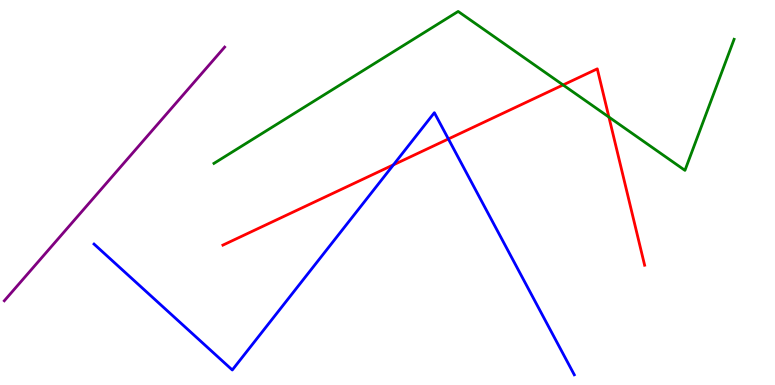[{'lines': ['blue', 'red'], 'intersections': [{'x': 5.08, 'y': 5.72}, {'x': 5.79, 'y': 6.39}]}, {'lines': ['green', 'red'], 'intersections': [{'x': 7.27, 'y': 7.79}, {'x': 7.86, 'y': 6.96}]}, {'lines': ['purple', 'red'], 'intersections': []}, {'lines': ['blue', 'green'], 'intersections': []}, {'lines': ['blue', 'purple'], 'intersections': []}, {'lines': ['green', 'purple'], 'intersections': []}]